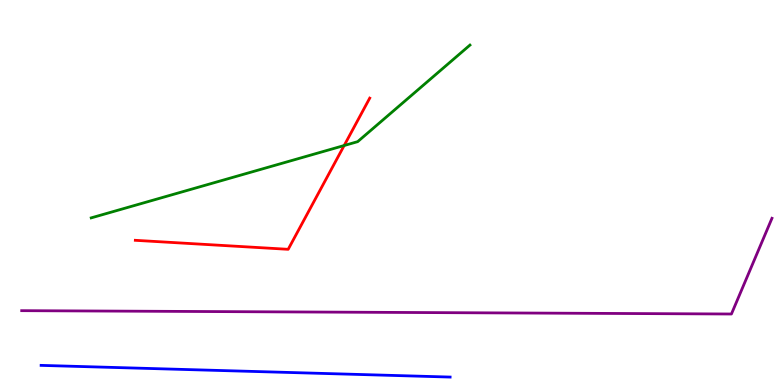[{'lines': ['blue', 'red'], 'intersections': []}, {'lines': ['green', 'red'], 'intersections': [{'x': 4.44, 'y': 6.22}]}, {'lines': ['purple', 'red'], 'intersections': []}, {'lines': ['blue', 'green'], 'intersections': []}, {'lines': ['blue', 'purple'], 'intersections': []}, {'lines': ['green', 'purple'], 'intersections': []}]